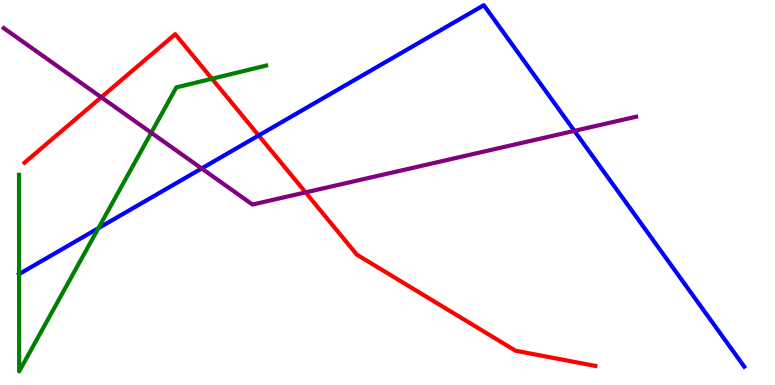[{'lines': ['blue', 'red'], 'intersections': [{'x': 3.34, 'y': 6.48}]}, {'lines': ['green', 'red'], 'intersections': [{'x': 2.73, 'y': 7.95}]}, {'lines': ['purple', 'red'], 'intersections': [{'x': 1.31, 'y': 7.47}, {'x': 3.94, 'y': 5.0}]}, {'lines': ['blue', 'green'], 'intersections': [{'x': 0.246, 'y': 2.88}, {'x': 1.27, 'y': 4.07}]}, {'lines': ['blue', 'purple'], 'intersections': [{'x': 2.6, 'y': 5.62}, {'x': 7.41, 'y': 6.6}]}, {'lines': ['green', 'purple'], 'intersections': [{'x': 1.95, 'y': 6.55}]}]